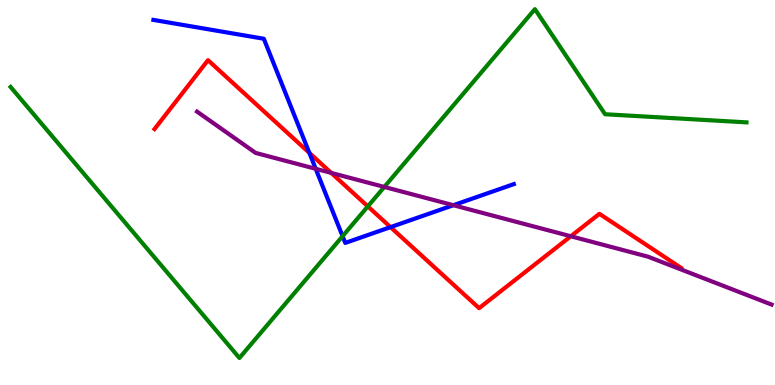[{'lines': ['blue', 'red'], 'intersections': [{'x': 3.99, 'y': 6.03}, {'x': 5.04, 'y': 4.1}]}, {'lines': ['green', 'red'], 'intersections': [{'x': 4.75, 'y': 4.64}]}, {'lines': ['purple', 'red'], 'intersections': [{'x': 4.27, 'y': 5.51}, {'x': 7.37, 'y': 3.86}]}, {'lines': ['blue', 'green'], 'intersections': [{'x': 4.42, 'y': 3.87}]}, {'lines': ['blue', 'purple'], 'intersections': [{'x': 4.07, 'y': 5.62}, {'x': 5.85, 'y': 4.67}]}, {'lines': ['green', 'purple'], 'intersections': [{'x': 4.96, 'y': 5.14}]}]